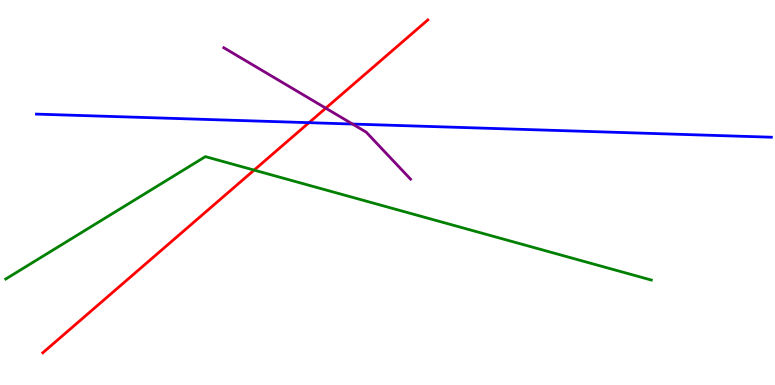[{'lines': ['blue', 'red'], 'intersections': [{'x': 3.99, 'y': 6.81}]}, {'lines': ['green', 'red'], 'intersections': [{'x': 3.28, 'y': 5.58}]}, {'lines': ['purple', 'red'], 'intersections': [{'x': 4.2, 'y': 7.19}]}, {'lines': ['blue', 'green'], 'intersections': []}, {'lines': ['blue', 'purple'], 'intersections': [{'x': 4.55, 'y': 6.78}]}, {'lines': ['green', 'purple'], 'intersections': []}]